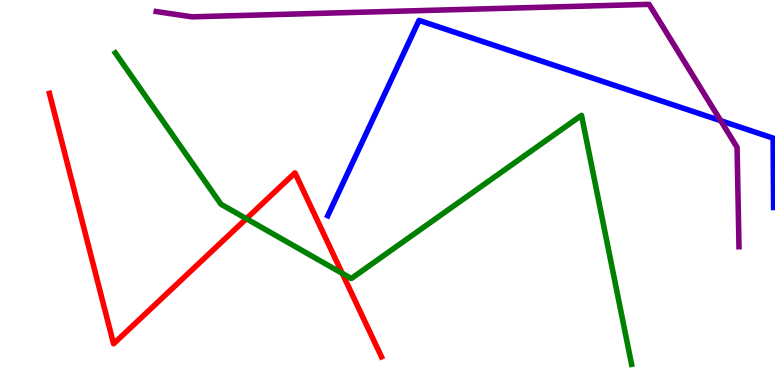[{'lines': ['blue', 'red'], 'intersections': []}, {'lines': ['green', 'red'], 'intersections': [{'x': 3.18, 'y': 4.32}, {'x': 4.42, 'y': 2.9}]}, {'lines': ['purple', 'red'], 'intersections': []}, {'lines': ['blue', 'green'], 'intersections': []}, {'lines': ['blue', 'purple'], 'intersections': [{'x': 9.3, 'y': 6.87}]}, {'lines': ['green', 'purple'], 'intersections': []}]